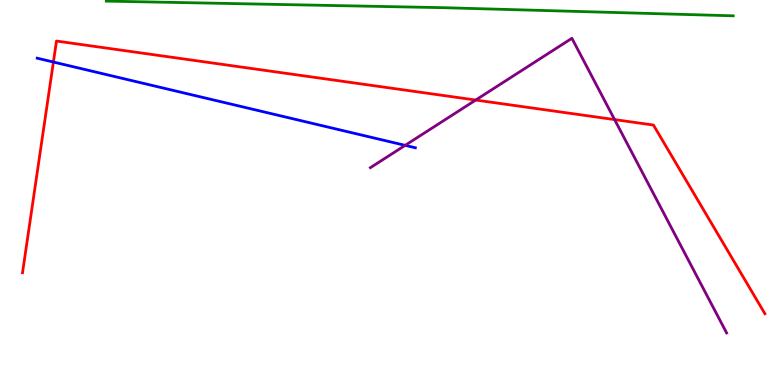[{'lines': ['blue', 'red'], 'intersections': [{'x': 0.689, 'y': 8.39}]}, {'lines': ['green', 'red'], 'intersections': []}, {'lines': ['purple', 'red'], 'intersections': [{'x': 6.14, 'y': 7.4}, {'x': 7.93, 'y': 6.89}]}, {'lines': ['blue', 'green'], 'intersections': []}, {'lines': ['blue', 'purple'], 'intersections': [{'x': 5.23, 'y': 6.22}]}, {'lines': ['green', 'purple'], 'intersections': []}]